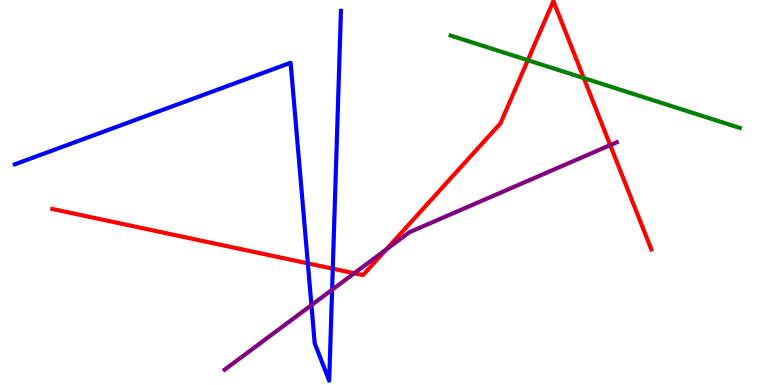[{'lines': ['blue', 'red'], 'intersections': [{'x': 3.97, 'y': 3.16}, {'x': 4.29, 'y': 3.02}]}, {'lines': ['green', 'red'], 'intersections': [{'x': 6.81, 'y': 8.44}, {'x': 7.53, 'y': 7.97}]}, {'lines': ['purple', 'red'], 'intersections': [{'x': 4.57, 'y': 2.9}, {'x': 4.98, 'y': 3.52}, {'x': 7.87, 'y': 6.23}]}, {'lines': ['blue', 'green'], 'intersections': []}, {'lines': ['blue', 'purple'], 'intersections': [{'x': 4.02, 'y': 2.07}, {'x': 4.29, 'y': 2.47}]}, {'lines': ['green', 'purple'], 'intersections': []}]